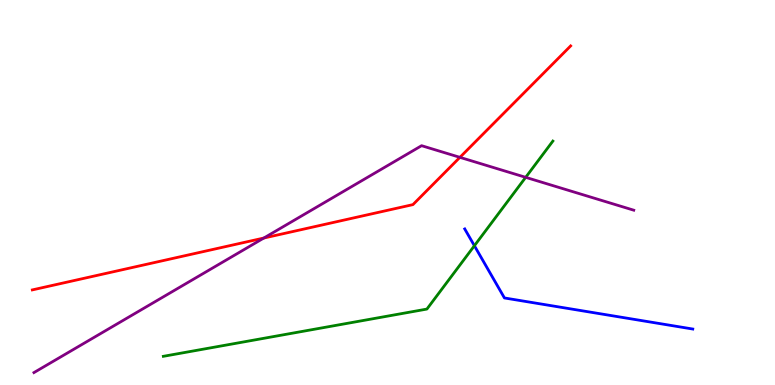[{'lines': ['blue', 'red'], 'intersections': []}, {'lines': ['green', 'red'], 'intersections': []}, {'lines': ['purple', 'red'], 'intersections': [{'x': 3.4, 'y': 3.82}, {'x': 5.93, 'y': 5.91}]}, {'lines': ['blue', 'green'], 'intersections': [{'x': 6.12, 'y': 3.62}]}, {'lines': ['blue', 'purple'], 'intersections': []}, {'lines': ['green', 'purple'], 'intersections': [{'x': 6.78, 'y': 5.39}]}]